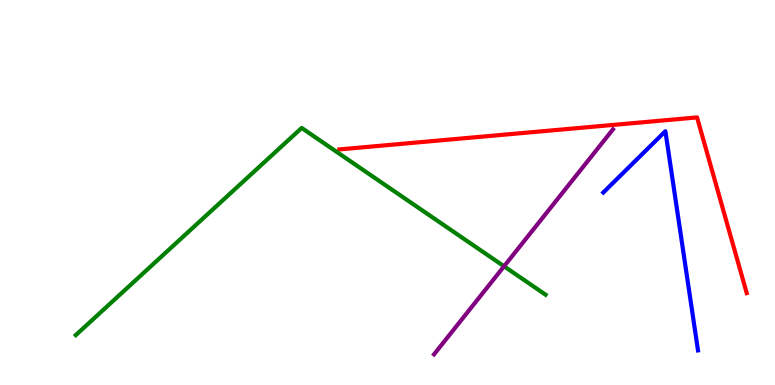[{'lines': ['blue', 'red'], 'intersections': []}, {'lines': ['green', 'red'], 'intersections': []}, {'lines': ['purple', 'red'], 'intersections': []}, {'lines': ['blue', 'green'], 'intersections': []}, {'lines': ['blue', 'purple'], 'intersections': []}, {'lines': ['green', 'purple'], 'intersections': [{'x': 6.5, 'y': 3.08}]}]